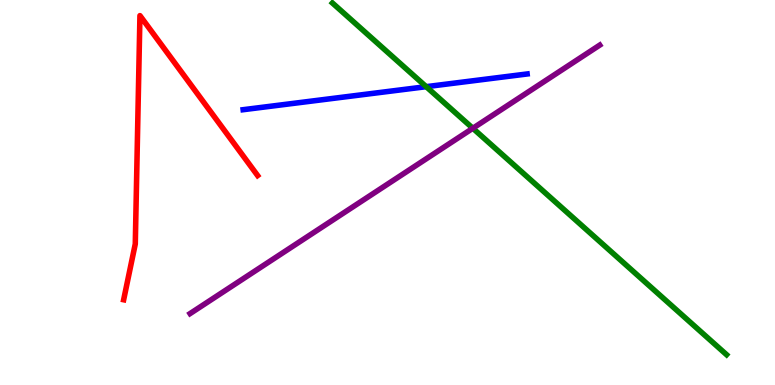[{'lines': ['blue', 'red'], 'intersections': []}, {'lines': ['green', 'red'], 'intersections': []}, {'lines': ['purple', 'red'], 'intersections': []}, {'lines': ['blue', 'green'], 'intersections': [{'x': 5.5, 'y': 7.75}]}, {'lines': ['blue', 'purple'], 'intersections': []}, {'lines': ['green', 'purple'], 'intersections': [{'x': 6.1, 'y': 6.67}]}]